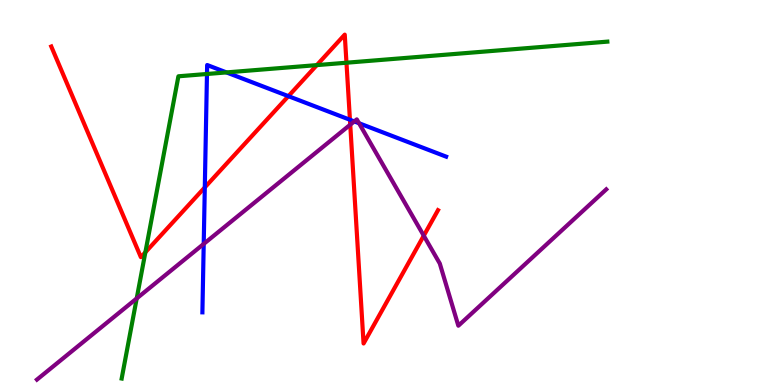[{'lines': ['blue', 'red'], 'intersections': [{'x': 2.64, 'y': 5.13}, {'x': 3.72, 'y': 7.5}, {'x': 4.52, 'y': 6.89}]}, {'lines': ['green', 'red'], 'intersections': [{'x': 1.88, 'y': 3.45}, {'x': 4.09, 'y': 8.31}, {'x': 4.47, 'y': 8.37}]}, {'lines': ['purple', 'red'], 'intersections': [{'x': 4.52, 'y': 6.76}, {'x': 5.47, 'y': 3.88}]}, {'lines': ['blue', 'green'], 'intersections': [{'x': 2.67, 'y': 8.08}, {'x': 2.92, 'y': 8.12}]}, {'lines': ['blue', 'purple'], 'intersections': [{'x': 2.63, 'y': 3.66}, {'x': 4.57, 'y': 6.85}, {'x': 4.63, 'y': 6.8}]}, {'lines': ['green', 'purple'], 'intersections': [{'x': 1.76, 'y': 2.25}]}]